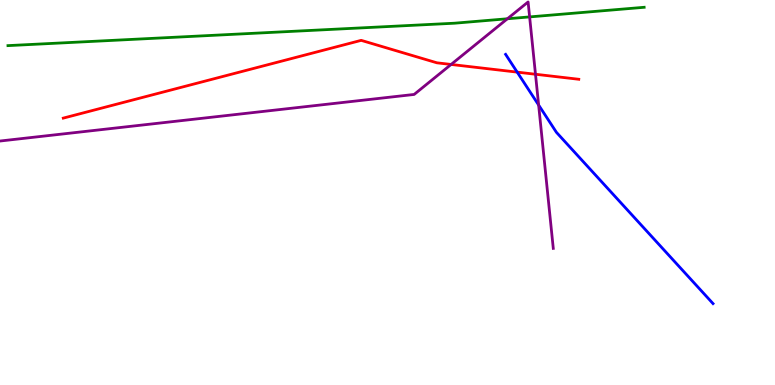[{'lines': ['blue', 'red'], 'intersections': [{'x': 6.67, 'y': 8.13}]}, {'lines': ['green', 'red'], 'intersections': []}, {'lines': ['purple', 'red'], 'intersections': [{'x': 5.82, 'y': 8.33}, {'x': 6.91, 'y': 8.07}]}, {'lines': ['blue', 'green'], 'intersections': []}, {'lines': ['blue', 'purple'], 'intersections': [{'x': 6.95, 'y': 7.27}]}, {'lines': ['green', 'purple'], 'intersections': [{'x': 6.55, 'y': 9.51}, {'x': 6.83, 'y': 9.56}]}]